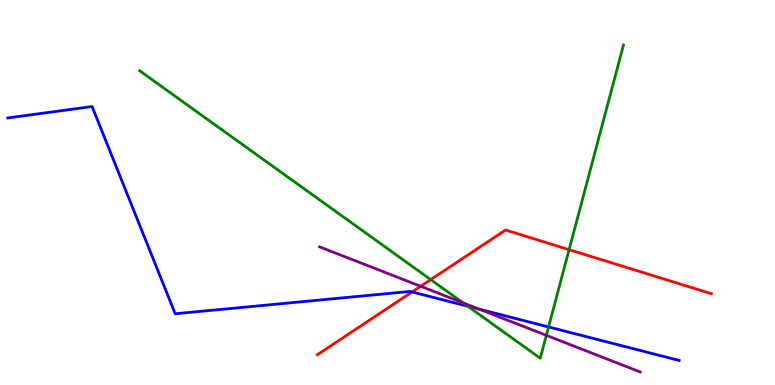[{'lines': ['blue', 'red'], 'intersections': [{'x': 5.32, 'y': 2.42}]}, {'lines': ['green', 'red'], 'intersections': [{'x': 5.56, 'y': 2.74}, {'x': 7.34, 'y': 3.51}]}, {'lines': ['purple', 'red'], 'intersections': [{'x': 5.43, 'y': 2.56}]}, {'lines': ['blue', 'green'], 'intersections': [{'x': 6.04, 'y': 2.05}, {'x': 7.08, 'y': 1.51}]}, {'lines': ['blue', 'purple'], 'intersections': [{'x': 6.19, 'y': 1.97}]}, {'lines': ['green', 'purple'], 'intersections': [{'x': 5.98, 'y': 2.13}, {'x': 7.05, 'y': 1.29}]}]